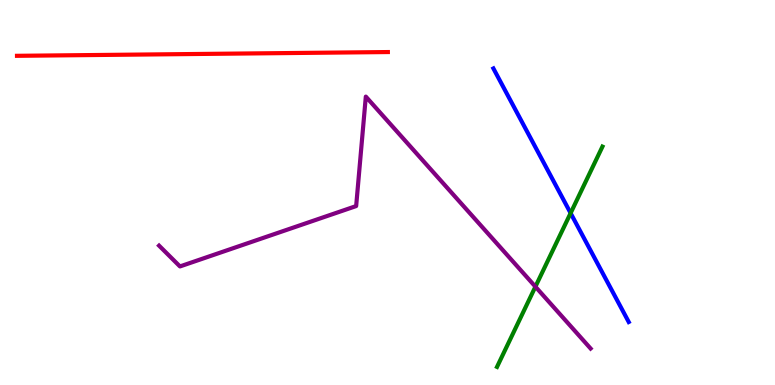[{'lines': ['blue', 'red'], 'intersections': []}, {'lines': ['green', 'red'], 'intersections': []}, {'lines': ['purple', 'red'], 'intersections': []}, {'lines': ['blue', 'green'], 'intersections': [{'x': 7.36, 'y': 4.46}]}, {'lines': ['blue', 'purple'], 'intersections': []}, {'lines': ['green', 'purple'], 'intersections': [{'x': 6.91, 'y': 2.55}]}]